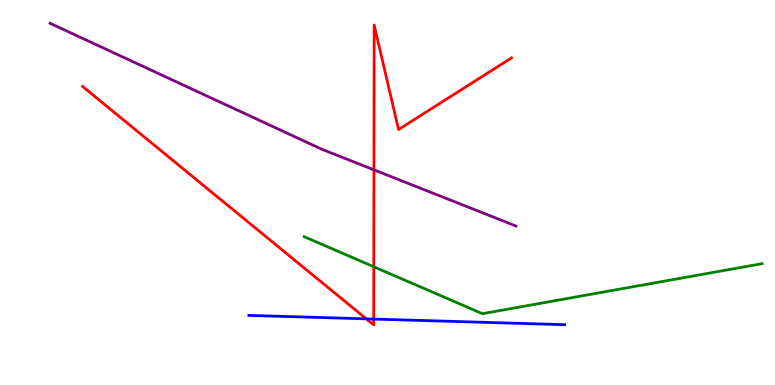[{'lines': ['blue', 'red'], 'intersections': [{'x': 4.73, 'y': 1.72}, {'x': 4.82, 'y': 1.71}]}, {'lines': ['green', 'red'], 'intersections': [{'x': 4.82, 'y': 3.07}]}, {'lines': ['purple', 'red'], 'intersections': [{'x': 4.83, 'y': 5.59}]}, {'lines': ['blue', 'green'], 'intersections': []}, {'lines': ['blue', 'purple'], 'intersections': []}, {'lines': ['green', 'purple'], 'intersections': []}]